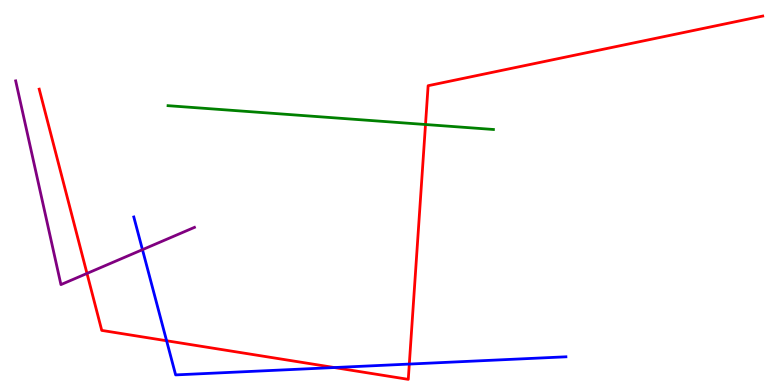[{'lines': ['blue', 'red'], 'intersections': [{'x': 2.15, 'y': 1.15}, {'x': 4.31, 'y': 0.453}, {'x': 5.28, 'y': 0.544}]}, {'lines': ['green', 'red'], 'intersections': [{'x': 5.49, 'y': 6.77}]}, {'lines': ['purple', 'red'], 'intersections': [{'x': 1.12, 'y': 2.9}]}, {'lines': ['blue', 'green'], 'intersections': []}, {'lines': ['blue', 'purple'], 'intersections': [{'x': 1.84, 'y': 3.52}]}, {'lines': ['green', 'purple'], 'intersections': []}]